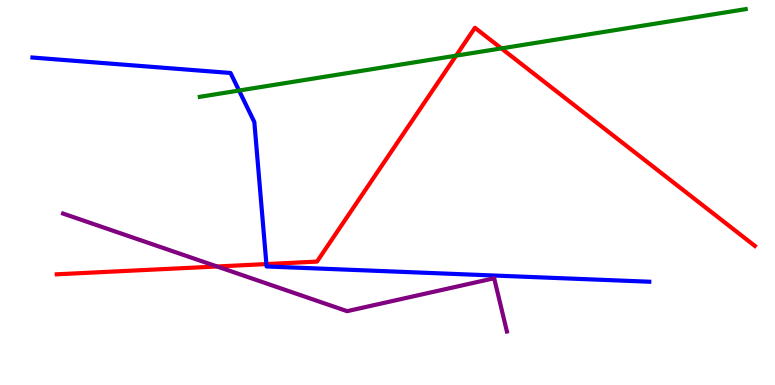[{'lines': ['blue', 'red'], 'intersections': [{'x': 3.44, 'y': 3.14}]}, {'lines': ['green', 'red'], 'intersections': [{'x': 5.89, 'y': 8.55}, {'x': 6.47, 'y': 8.74}]}, {'lines': ['purple', 'red'], 'intersections': [{'x': 2.8, 'y': 3.08}]}, {'lines': ['blue', 'green'], 'intersections': [{'x': 3.08, 'y': 7.65}]}, {'lines': ['blue', 'purple'], 'intersections': []}, {'lines': ['green', 'purple'], 'intersections': []}]